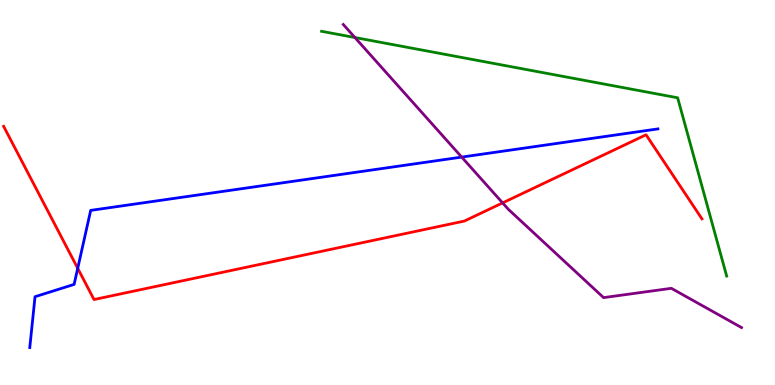[{'lines': ['blue', 'red'], 'intersections': [{'x': 1.0, 'y': 3.03}]}, {'lines': ['green', 'red'], 'intersections': []}, {'lines': ['purple', 'red'], 'intersections': [{'x': 6.49, 'y': 4.73}]}, {'lines': ['blue', 'green'], 'intersections': []}, {'lines': ['blue', 'purple'], 'intersections': [{'x': 5.96, 'y': 5.92}]}, {'lines': ['green', 'purple'], 'intersections': [{'x': 4.58, 'y': 9.03}]}]